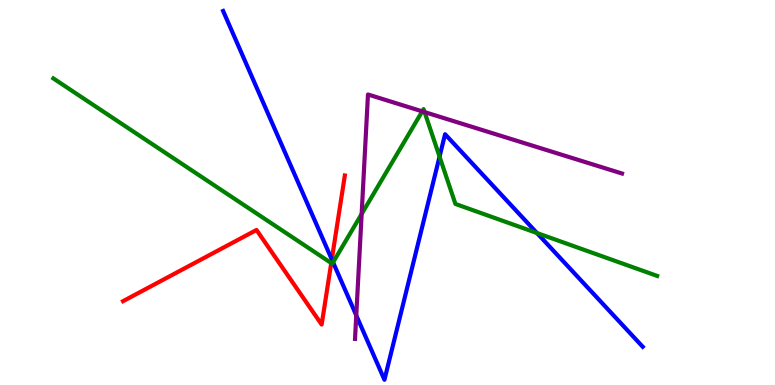[{'lines': ['blue', 'red'], 'intersections': [{'x': 4.28, 'y': 3.26}]}, {'lines': ['green', 'red'], 'intersections': [{'x': 4.27, 'y': 3.17}]}, {'lines': ['purple', 'red'], 'intersections': []}, {'lines': ['blue', 'green'], 'intersections': [{'x': 4.3, 'y': 3.19}, {'x': 5.67, 'y': 5.93}, {'x': 6.93, 'y': 3.95}]}, {'lines': ['blue', 'purple'], 'intersections': [{'x': 4.6, 'y': 1.81}]}, {'lines': ['green', 'purple'], 'intersections': [{'x': 4.67, 'y': 4.44}, {'x': 5.45, 'y': 7.11}, {'x': 5.48, 'y': 7.09}]}]